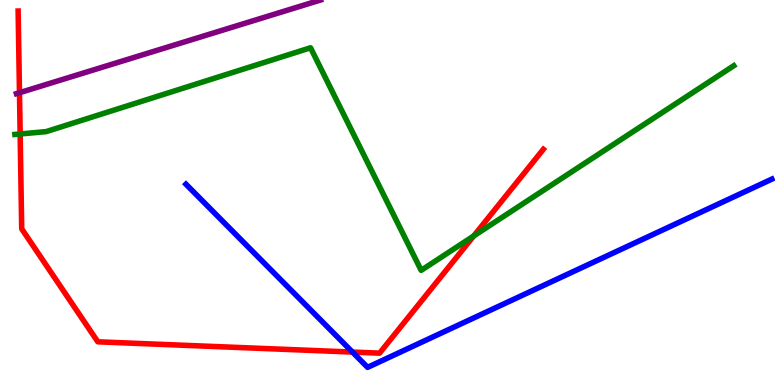[{'lines': ['blue', 'red'], 'intersections': [{'x': 4.55, 'y': 0.855}]}, {'lines': ['green', 'red'], 'intersections': [{'x': 0.26, 'y': 6.52}, {'x': 6.11, 'y': 3.87}]}, {'lines': ['purple', 'red'], 'intersections': [{'x': 0.251, 'y': 7.59}]}, {'lines': ['blue', 'green'], 'intersections': []}, {'lines': ['blue', 'purple'], 'intersections': []}, {'lines': ['green', 'purple'], 'intersections': []}]